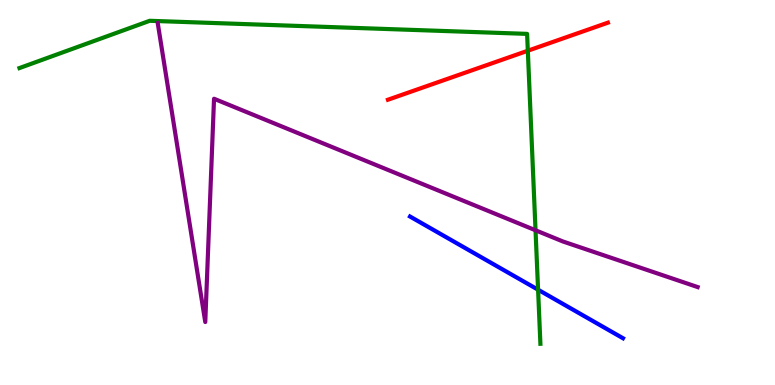[{'lines': ['blue', 'red'], 'intersections': []}, {'lines': ['green', 'red'], 'intersections': [{'x': 6.81, 'y': 8.68}]}, {'lines': ['purple', 'red'], 'intersections': []}, {'lines': ['blue', 'green'], 'intersections': [{'x': 6.94, 'y': 2.47}]}, {'lines': ['blue', 'purple'], 'intersections': []}, {'lines': ['green', 'purple'], 'intersections': [{'x': 6.91, 'y': 4.02}]}]